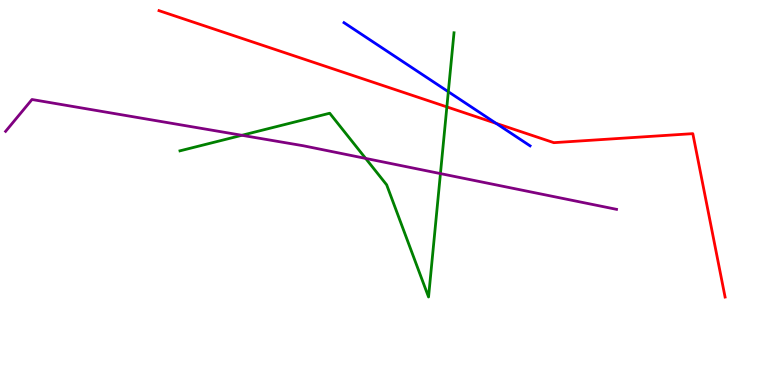[{'lines': ['blue', 'red'], 'intersections': [{'x': 6.4, 'y': 6.8}]}, {'lines': ['green', 'red'], 'intersections': [{'x': 5.77, 'y': 7.22}]}, {'lines': ['purple', 'red'], 'intersections': []}, {'lines': ['blue', 'green'], 'intersections': [{'x': 5.78, 'y': 7.62}]}, {'lines': ['blue', 'purple'], 'intersections': []}, {'lines': ['green', 'purple'], 'intersections': [{'x': 3.12, 'y': 6.49}, {'x': 4.72, 'y': 5.89}, {'x': 5.68, 'y': 5.49}]}]